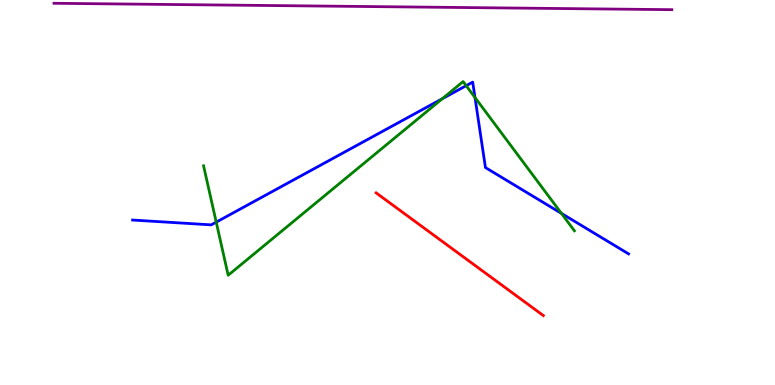[{'lines': ['blue', 'red'], 'intersections': []}, {'lines': ['green', 'red'], 'intersections': []}, {'lines': ['purple', 'red'], 'intersections': []}, {'lines': ['blue', 'green'], 'intersections': [{'x': 2.79, 'y': 4.23}, {'x': 5.71, 'y': 7.44}, {'x': 6.02, 'y': 7.77}, {'x': 6.13, 'y': 7.47}, {'x': 7.24, 'y': 4.46}]}, {'lines': ['blue', 'purple'], 'intersections': []}, {'lines': ['green', 'purple'], 'intersections': []}]